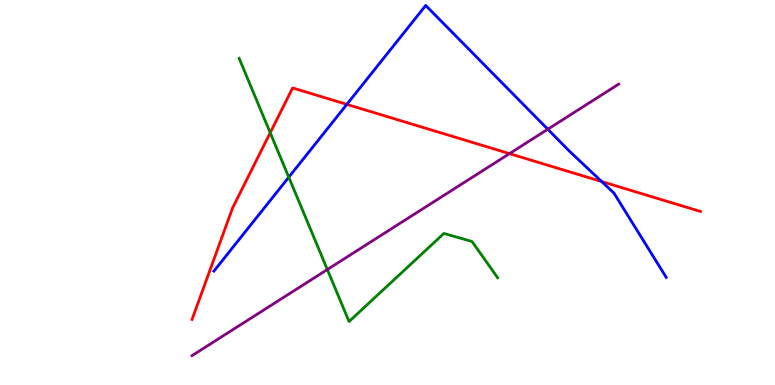[{'lines': ['blue', 'red'], 'intersections': [{'x': 4.48, 'y': 7.29}, {'x': 7.76, 'y': 5.28}]}, {'lines': ['green', 'red'], 'intersections': [{'x': 3.49, 'y': 6.55}]}, {'lines': ['purple', 'red'], 'intersections': [{'x': 6.57, 'y': 6.01}]}, {'lines': ['blue', 'green'], 'intersections': [{'x': 3.73, 'y': 5.4}]}, {'lines': ['blue', 'purple'], 'intersections': [{'x': 7.07, 'y': 6.64}]}, {'lines': ['green', 'purple'], 'intersections': [{'x': 4.22, 'y': 3.0}]}]